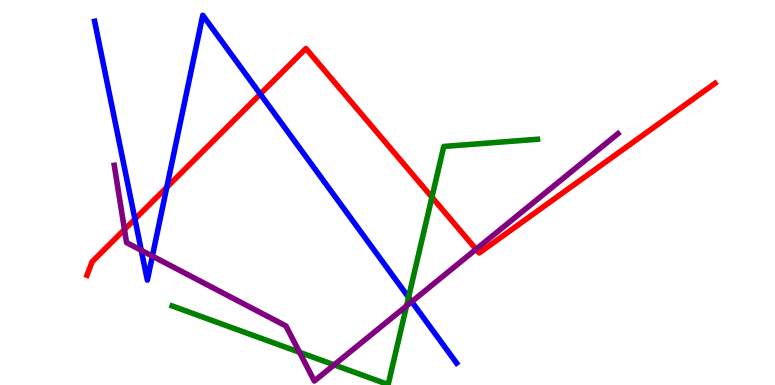[{'lines': ['blue', 'red'], 'intersections': [{'x': 1.74, 'y': 4.31}, {'x': 2.15, 'y': 5.13}, {'x': 3.36, 'y': 7.56}]}, {'lines': ['green', 'red'], 'intersections': [{'x': 5.57, 'y': 4.88}]}, {'lines': ['purple', 'red'], 'intersections': [{'x': 1.61, 'y': 4.04}, {'x': 6.14, 'y': 3.53}]}, {'lines': ['blue', 'green'], 'intersections': [{'x': 5.27, 'y': 2.28}]}, {'lines': ['blue', 'purple'], 'intersections': [{'x': 1.82, 'y': 3.5}, {'x': 1.97, 'y': 3.35}, {'x': 5.31, 'y': 2.16}]}, {'lines': ['green', 'purple'], 'intersections': [{'x': 3.86, 'y': 0.85}, {'x': 4.31, 'y': 0.523}, {'x': 5.25, 'y': 2.05}]}]